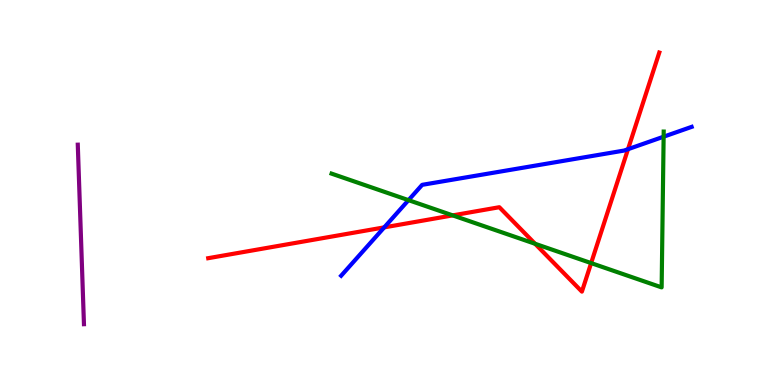[{'lines': ['blue', 'red'], 'intersections': [{'x': 4.96, 'y': 4.09}, {'x': 8.1, 'y': 6.13}]}, {'lines': ['green', 'red'], 'intersections': [{'x': 5.84, 'y': 4.41}, {'x': 6.9, 'y': 3.67}, {'x': 7.63, 'y': 3.17}]}, {'lines': ['purple', 'red'], 'intersections': []}, {'lines': ['blue', 'green'], 'intersections': [{'x': 5.27, 'y': 4.8}, {'x': 8.56, 'y': 6.45}]}, {'lines': ['blue', 'purple'], 'intersections': []}, {'lines': ['green', 'purple'], 'intersections': []}]